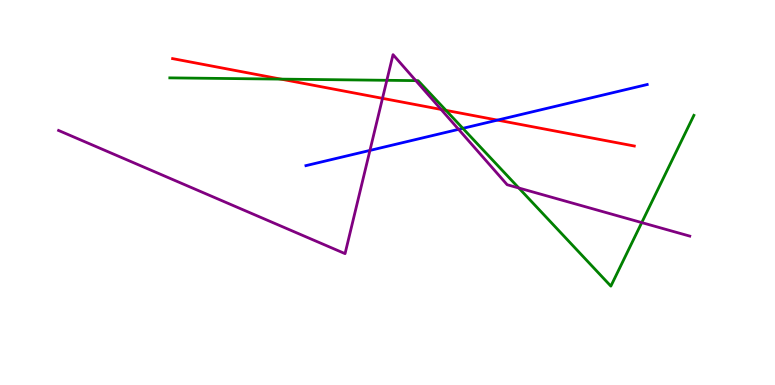[{'lines': ['blue', 'red'], 'intersections': [{'x': 6.42, 'y': 6.88}]}, {'lines': ['green', 'red'], 'intersections': [{'x': 3.62, 'y': 7.95}, {'x': 5.75, 'y': 7.13}]}, {'lines': ['purple', 'red'], 'intersections': [{'x': 4.94, 'y': 7.45}, {'x': 5.69, 'y': 7.16}]}, {'lines': ['blue', 'green'], 'intersections': [{'x': 5.97, 'y': 6.67}]}, {'lines': ['blue', 'purple'], 'intersections': [{'x': 4.77, 'y': 6.09}, {'x': 5.92, 'y': 6.64}]}, {'lines': ['green', 'purple'], 'intersections': [{'x': 4.99, 'y': 7.91}, {'x': 5.37, 'y': 7.91}, {'x': 6.69, 'y': 5.12}, {'x': 8.28, 'y': 4.22}]}]